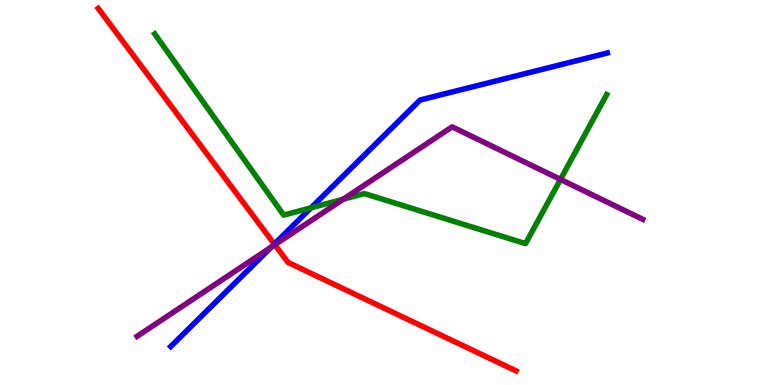[{'lines': ['blue', 'red'], 'intersections': [{'x': 3.54, 'y': 3.66}]}, {'lines': ['green', 'red'], 'intersections': []}, {'lines': ['purple', 'red'], 'intersections': [{'x': 3.55, 'y': 3.64}]}, {'lines': ['blue', 'green'], 'intersections': [{'x': 4.01, 'y': 4.6}]}, {'lines': ['blue', 'purple'], 'intersections': [{'x': 3.5, 'y': 3.58}]}, {'lines': ['green', 'purple'], 'intersections': [{'x': 4.43, 'y': 4.83}, {'x': 7.23, 'y': 5.34}]}]